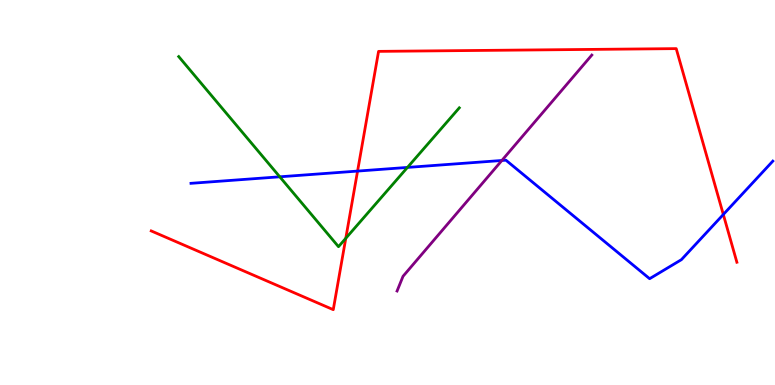[{'lines': ['blue', 'red'], 'intersections': [{'x': 4.61, 'y': 5.56}, {'x': 9.33, 'y': 4.43}]}, {'lines': ['green', 'red'], 'intersections': [{'x': 4.46, 'y': 3.81}]}, {'lines': ['purple', 'red'], 'intersections': []}, {'lines': ['blue', 'green'], 'intersections': [{'x': 3.61, 'y': 5.41}, {'x': 5.26, 'y': 5.65}]}, {'lines': ['blue', 'purple'], 'intersections': [{'x': 6.48, 'y': 5.83}]}, {'lines': ['green', 'purple'], 'intersections': []}]